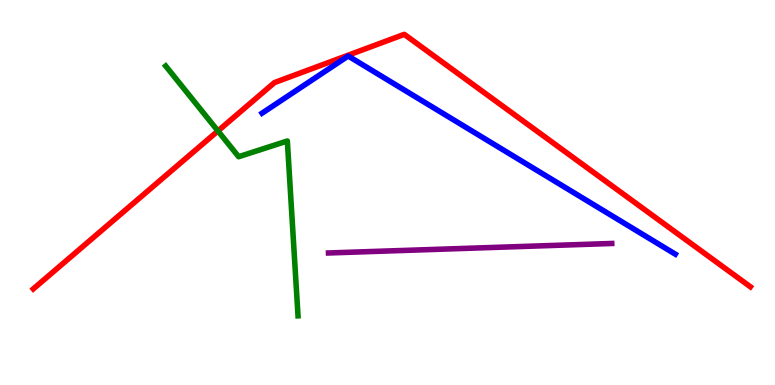[{'lines': ['blue', 'red'], 'intersections': []}, {'lines': ['green', 'red'], 'intersections': [{'x': 2.81, 'y': 6.6}]}, {'lines': ['purple', 'red'], 'intersections': []}, {'lines': ['blue', 'green'], 'intersections': []}, {'lines': ['blue', 'purple'], 'intersections': []}, {'lines': ['green', 'purple'], 'intersections': []}]